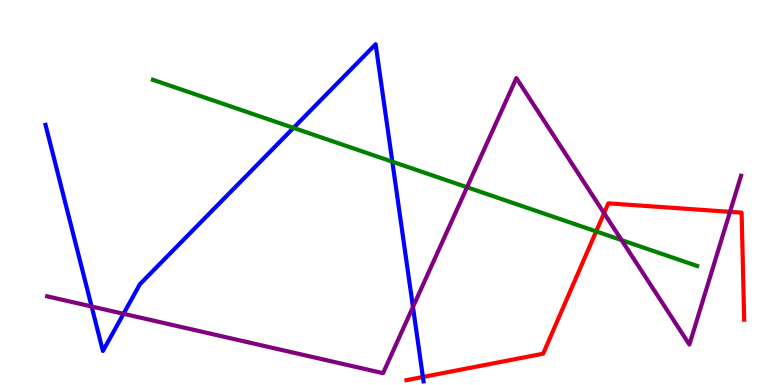[{'lines': ['blue', 'red'], 'intersections': [{'x': 5.46, 'y': 0.208}]}, {'lines': ['green', 'red'], 'intersections': [{'x': 7.69, 'y': 3.99}]}, {'lines': ['purple', 'red'], 'intersections': [{'x': 7.79, 'y': 4.46}, {'x': 9.42, 'y': 4.5}]}, {'lines': ['blue', 'green'], 'intersections': [{'x': 3.79, 'y': 6.68}, {'x': 5.06, 'y': 5.8}]}, {'lines': ['blue', 'purple'], 'intersections': [{'x': 1.18, 'y': 2.04}, {'x': 1.59, 'y': 1.85}, {'x': 5.33, 'y': 2.03}]}, {'lines': ['green', 'purple'], 'intersections': [{'x': 6.03, 'y': 5.14}, {'x': 8.02, 'y': 3.76}]}]